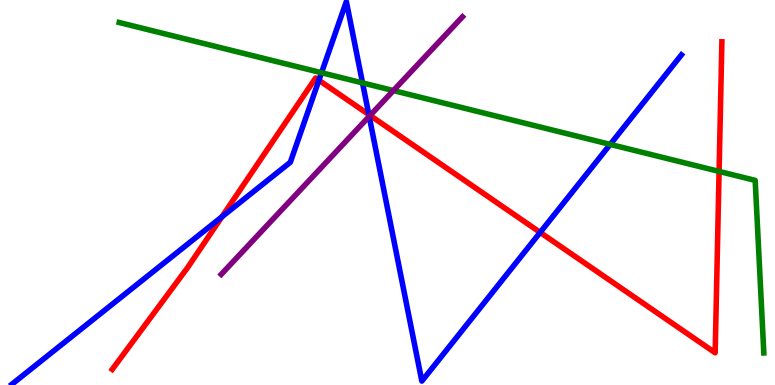[{'lines': ['blue', 'red'], 'intersections': [{'x': 2.86, 'y': 4.37}, {'x': 4.11, 'y': 7.92}, {'x': 4.76, 'y': 7.02}, {'x': 6.97, 'y': 3.96}]}, {'lines': ['green', 'red'], 'intersections': [{'x': 9.28, 'y': 5.55}]}, {'lines': ['purple', 'red'], 'intersections': [{'x': 4.78, 'y': 7.0}]}, {'lines': ['blue', 'green'], 'intersections': [{'x': 4.15, 'y': 8.11}, {'x': 4.68, 'y': 7.85}, {'x': 7.87, 'y': 6.25}]}, {'lines': ['blue', 'purple'], 'intersections': [{'x': 4.76, 'y': 6.98}]}, {'lines': ['green', 'purple'], 'intersections': [{'x': 5.08, 'y': 7.65}]}]